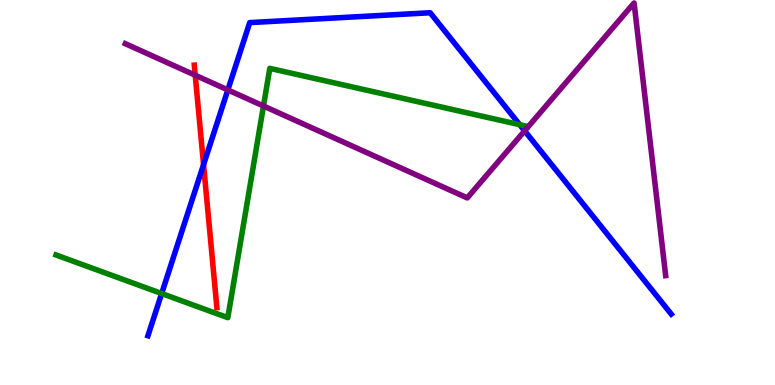[{'lines': ['blue', 'red'], 'intersections': [{'x': 2.63, 'y': 5.72}]}, {'lines': ['green', 'red'], 'intersections': []}, {'lines': ['purple', 'red'], 'intersections': [{'x': 2.52, 'y': 8.05}]}, {'lines': ['blue', 'green'], 'intersections': [{'x': 2.09, 'y': 2.38}, {'x': 6.71, 'y': 6.76}]}, {'lines': ['blue', 'purple'], 'intersections': [{'x': 2.94, 'y': 7.66}, {'x': 6.77, 'y': 6.6}]}, {'lines': ['green', 'purple'], 'intersections': [{'x': 3.4, 'y': 7.25}]}]